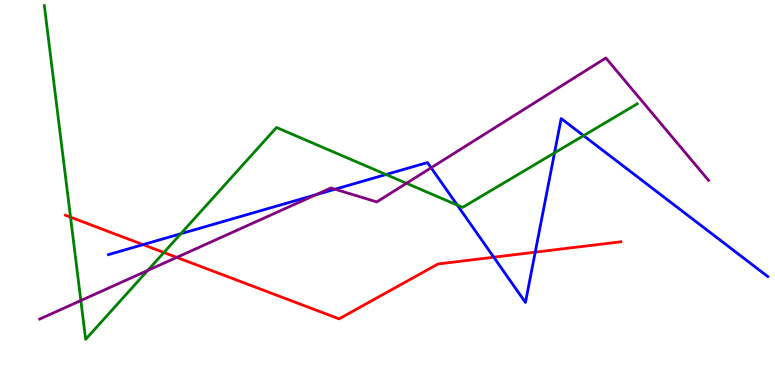[{'lines': ['blue', 'red'], 'intersections': [{'x': 1.85, 'y': 3.65}, {'x': 6.37, 'y': 3.32}, {'x': 6.91, 'y': 3.45}]}, {'lines': ['green', 'red'], 'intersections': [{'x': 0.91, 'y': 4.36}, {'x': 2.11, 'y': 3.44}]}, {'lines': ['purple', 'red'], 'intersections': [{'x': 2.28, 'y': 3.31}]}, {'lines': ['blue', 'green'], 'intersections': [{'x': 2.33, 'y': 3.93}, {'x': 4.98, 'y': 5.47}, {'x': 5.9, 'y': 4.67}, {'x': 7.15, 'y': 6.03}, {'x': 7.53, 'y': 6.48}]}, {'lines': ['blue', 'purple'], 'intersections': [{'x': 4.08, 'y': 4.94}, {'x': 4.32, 'y': 5.09}, {'x': 5.56, 'y': 5.64}]}, {'lines': ['green', 'purple'], 'intersections': [{'x': 1.04, 'y': 2.19}, {'x': 1.91, 'y': 2.98}, {'x': 5.24, 'y': 5.24}]}]